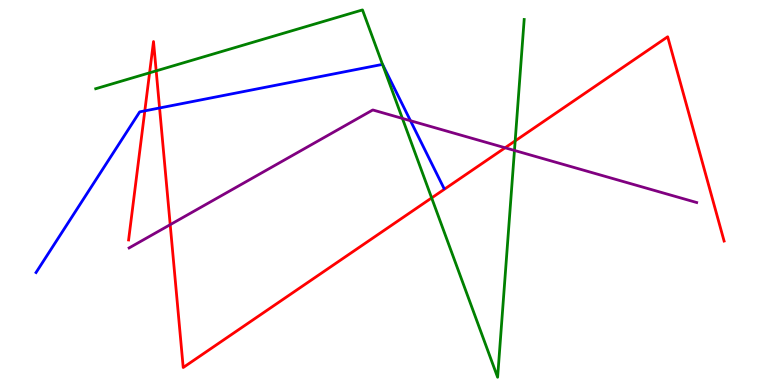[{'lines': ['blue', 'red'], 'intersections': [{'x': 1.87, 'y': 7.12}, {'x': 2.06, 'y': 7.2}]}, {'lines': ['green', 'red'], 'intersections': [{'x': 1.93, 'y': 8.11}, {'x': 2.02, 'y': 8.16}, {'x': 5.57, 'y': 4.86}, {'x': 6.65, 'y': 6.34}]}, {'lines': ['purple', 'red'], 'intersections': [{'x': 2.2, 'y': 4.16}, {'x': 6.52, 'y': 6.16}]}, {'lines': ['blue', 'green'], 'intersections': [{'x': 4.94, 'y': 8.33}]}, {'lines': ['blue', 'purple'], 'intersections': [{'x': 5.3, 'y': 6.86}]}, {'lines': ['green', 'purple'], 'intersections': [{'x': 5.19, 'y': 6.92}, {'x': 6.64, 'y': 6.09}]}]